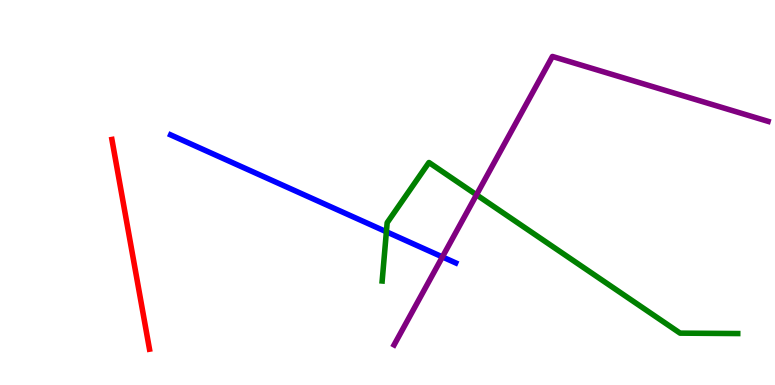[{'lines': ['blue', 'red'], 'intersections': []}, {'lines': ['green', 'red'], 'intersections': []}, {'lines': ['purple', 'red'], 'intersections': []}, {'lines': ['blue', 'green'], 'intersections': [{'x': 4.99, 'y': 3.98}]}, {'lines': ['blue', 'purple'], 'intersections': [{'x': 5.71, 'y': 3.33}]}, {'lines': ['green', 'purple'], 'intersections': [{'x': 6.15, 'y': 4.94}]}]